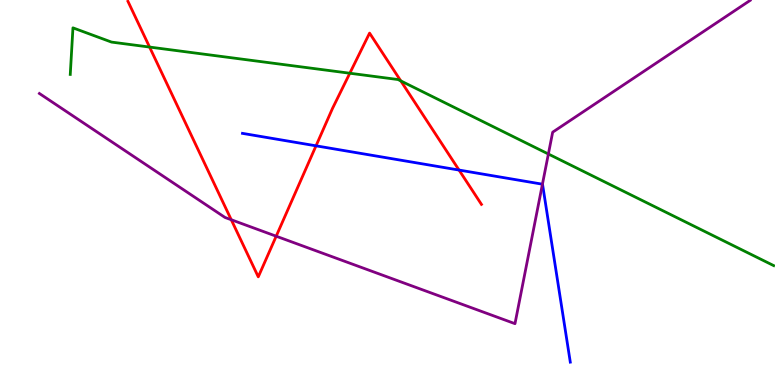[{'lines': ['blue', 'red'], 'intersections': [{'x': 4.08, 'y': 6.21}, {'x': 5.92, 'y': 5.58}]}, {'lines': ['green', 'red'], 'intersections': [{'x': 1.93, 'y': 8.78}, {'x': 4.51, 'y': 8.1}, {'x': 5.17, 'y': 7.9}]}, {'lines': ['purple', 'red'], 'intersections': [{'x': 2.98, 'y': 4.29}, {'x': 3.56, 'y': 3.86}]}, {'lines': ['blue', 'green'], 'intersections': []}, {'lines': ['blue', 'purple'], 'intersections': [{'x': 7.0, 'y': 5.22}]}, {'lines': ['green', 'purple'], 'intersections': [{'x': 7.08, 'y': 6.0}]}]